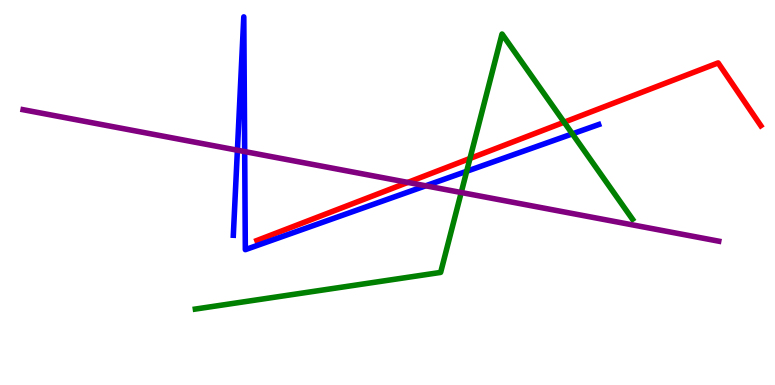[{'lines': ['blue', 'red'], 'intersections': []}, {'lines': ['green', 'red'], 'intersections': [{'x': 6.06, 'y': 5.88}, {'x': 7.28, 'y': 6.83}]}, {'lines': ['purple', 'red'], 'intersections': [{'x': 5.26, 'y': 5.26}]}, {'lines': ['blue', 'green'], 'intersections': [{'x': 6.02, 'y': 5.55}, {'x': 7.39, 'y': 6.52}]}, {'lines': ['blue', 'purple'], 'intersections': [{'x': 3.06, 'y': 6.1}, {'x': 3.16, 'y': 6.06}, {'x': 5.49, 'y': 5.17}]}, {'lines': ['green', 'purple'], 'intersections': [{'x': 5.95, 'y': 5.0}]}]